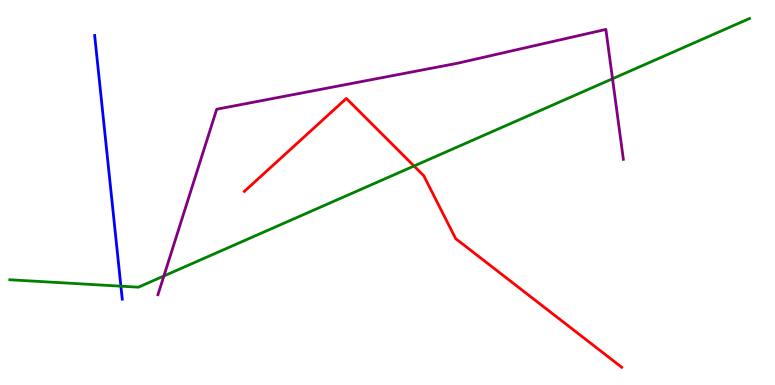[{'lines': ['blue', 'red'], 'intersections': []}, {'lines': ['green', 'red'], 'intersections': [{'x': 5.34, 'y': 5.69}]}, {'lines': ['purple', 'red'], 'intersections': []}, {'lines': ['blue', 'green'], 'intersections': [{'x': 1.56, 'y': 2.57}]}, {'lines': ['blue', 'purple'], 'intersections': []}, {'lines': ['green', 'purple'], 'intersections': [{'x': 2.11, 'y': 2.83}, {'x': 7.9, 'y': 7.95}]}]